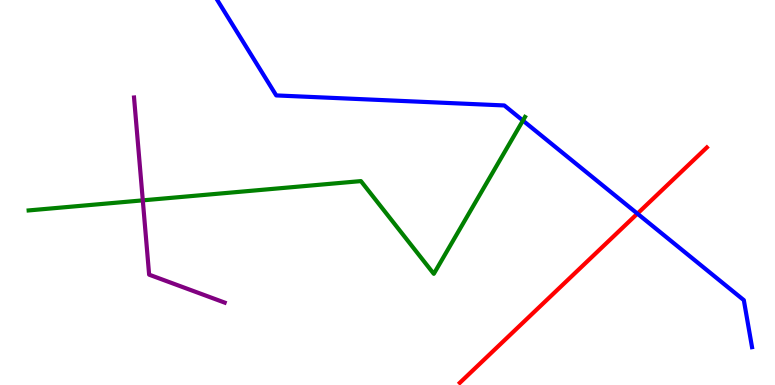[{'lines': ['blue', 'red'], 'intersections': [{'x': 8.22, 'y': 4.45}]}, {'lines': ['green', 'red'], 'intersections': []}, {'lines': ['purple', 'red'], 'intersections': []}, {'lines': ['blue', 'green'], 'intersections': [{'x': 6.75, 'y': 6.87}]}, {'lines': ['blue', 'purple'], 'intersections': []}, {'lines': ['green', 'purple'], 'intersections': [{'x': 1.84, 'y': 4.8}]}]